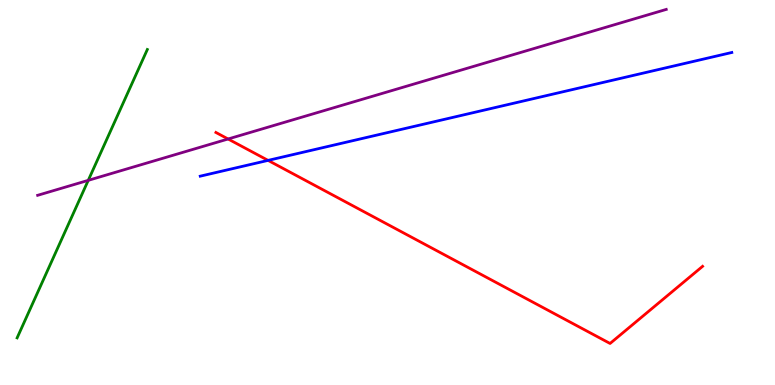[{'lines': ['blue', 'red'], 'intersections': [{'x': 3.46, 'y': 5.83}]}, {'lines': ['green', 'red'], 'intersections': []}, {'lines': ['purple', 'red'], 'intersections': [{'x': 2.94, 'y': 6.39}]}, {'lines': ['blue', 'green'], 'intersections': []}, {'lines': ['blue', 'purple'], 'intersections': []}, {'lines': ['green', 'purple'], 'intersections': [{'x': 1.14, 'y': 5.32}]}]